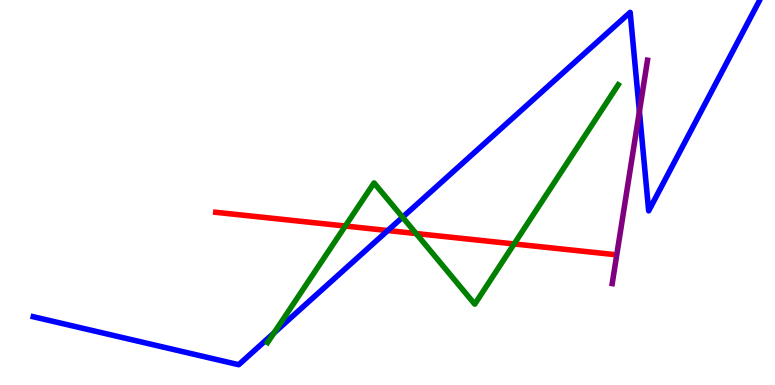[{'lines': ['blue', 'red'], 'intersections': [{'x': 5.0, 'y': 4.01}]}, {'lines': ['green', 'red'], 'intersections': [{'x': 4.46, 'y': 4.13}, {'x': 5.37, 'y': 3.93}, {'x': 6.63, 'y': 3.66}]}, {'lines': ['purple', 'red'], 'intersections': []}, {'lines': ['blue', 'green'], 'intersections': [{'x': 3.54, 'y': 1.35}, {'x': 5.19, 'y': 4.36}]}, {'lines': ['blue', 'purple'], 'intersections': [{'x': 8.25, 'y': 7.1}]}, {'lines': ['green', 'purple'], 'intersections': []}]